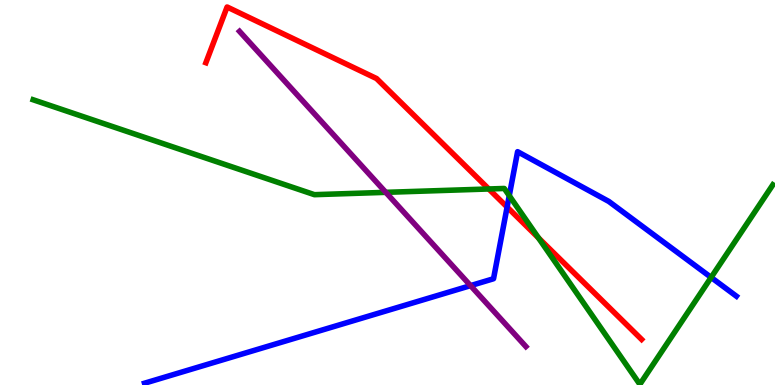[{'lines': ['blue', 'red'], 'intersections': [{'x': 6.54, 'y': 4.62}]}, {'lines': ['green', 'red'], 'intersections': [{'x': 6.31, 'y': 5.09}, {'x': 6.95, 'y': 3.82}]}, {'lines': ['purple', 'red'], 'intersections': []}, {'lines': ['blue', 'green'], 'intersections': [{'x': 6.57, 'y': 4.92}, {'x': 9.18, 'y': 2.79}]}, {'lines': ['blue', 'purple'], 'intersections': [{'x': 6.07, 'y': 2.58}]}, {'lines': ['green', 'purple'], 'intersections': [{'x': 4.98, 'y': 5.0}]}]